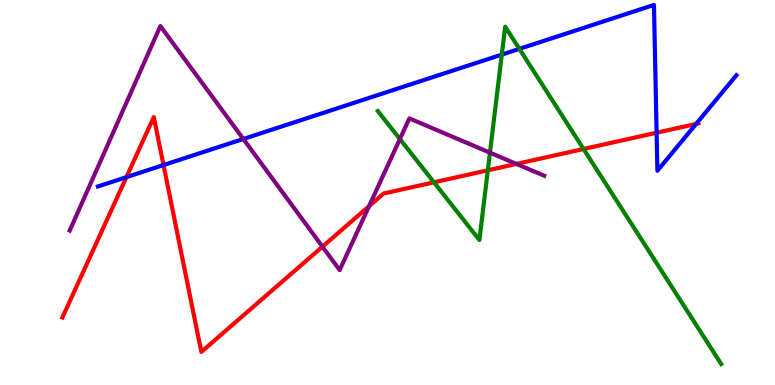[{'lines': ['blue', 'red'], 'intersections': [{'x': 1.63, 'y': 5.4}, {'x': 2.11, 'y': 5.71}, {'x': 8.47, 'y': 6.55}, {'x': 8.98, 'y': 6.78}]}, {'lines': ['green', 'red'], 'intersections': [{'x': 5.6, 'y': 5.26}, {'x': 6.29, 'y': 5.58}, {'x': 7.53, 'y': 6.13}]}, {'lines': ['purple', 'red'], 'intersections': [{'x': 4.16, 'y': 3.59}, {'x': 4.76, 'y': 4.64}, {'x': 6.66, 'y': 5.74}]}, {'lines': ['blue', 'green'], 'intersections': [{'x': 6.47, 'y': 8.58}, {'x': 6.7, 'y': 8.73}]}, {'lines': ['blue', 'purple'], 'intersections': [{'x': 3.14, 'y': 6.39}]}, {'lines': ['green', 'purple'], 'intersections': [{'x': 5.16, 'y': 6.39}, {'x': 6.32, 'y': 6.03}]}]